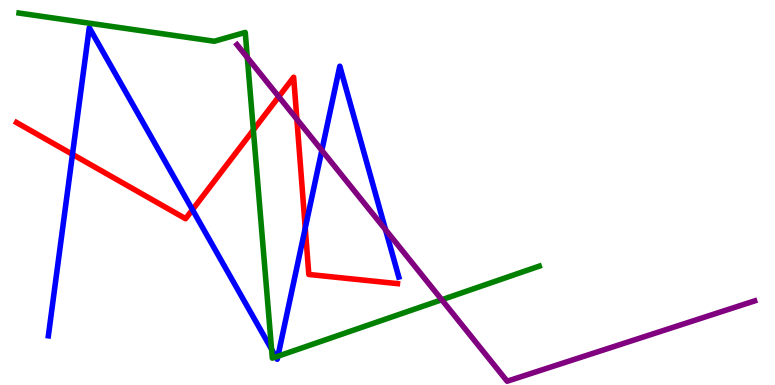[{'lines': ['blue', 'red'], 'intersections': [{'x': 0.935, 'y': 5.99}, {'x': 2.48, 'y': 4.55}, {'x': 3.94, 'y': 4.08}]}, {'lines': ['green', 'red'], 'intersections': [{'x': 3.27, 'y': 6.62}]}, {'lines': ['purple', 'red'], 'intersections': [{'x': 3.6, 'y': 7.49}, {'x': 3.83, 'y': 6.9}]}, {'lines': ['blue', 'green'], 'intersections': [{'x': 3.5, 'y': 0.929}, {'x': 3.56, 'y': 0.73}, {'x': 3.59, 'y': 0.748}]}, {'lines': ['blue', 'purple'], 'intersections': [{'x': 4.15, 'y': 6.09}, {'x': 4.97, 'y': 4.03}]}, {'lines': ['green', 'purple'], 'intersections': [{'x': 3.19, 'y': 8.51}, {'x': 5.7, 'y': 2.21}]}]